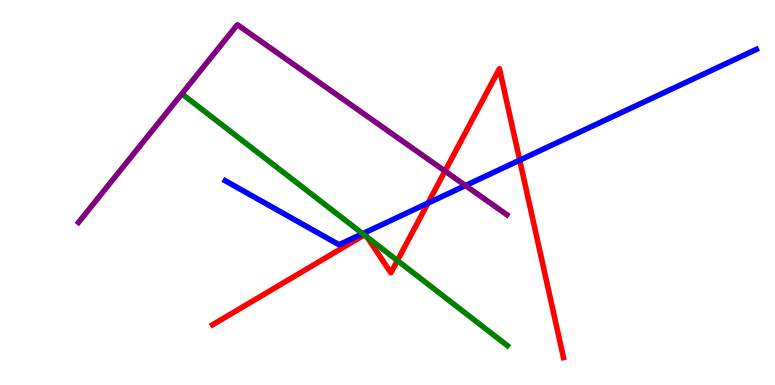[{'lines': ['blue', 'red'], 'intersections': [{'x': 5.52, 'y': 4.72}, {'x': 6.71, 'y': 5.84}]}, {'lines': ['green', 'red'], 'intersections': [{'x': 4.7, 'y': 3.9}, {'x': 4.74, 'y': 3.84}, {'x': 5.13, 'y': 3.23}]}, {'lines': ['purple', 'red'], 'intersections': [{'x': 5.74, 'y': 5.56}]}, {'lines': ['blue', 'green'], 'intersections': [{'x': 4.68, 'y': 3.93}]}, {'lines': ['blue', 'purple'], 'intersections': [{'x': 6.01, 'y': 5.18}]}, {'lines': ['green', 'purple'], 'intersections': []}]